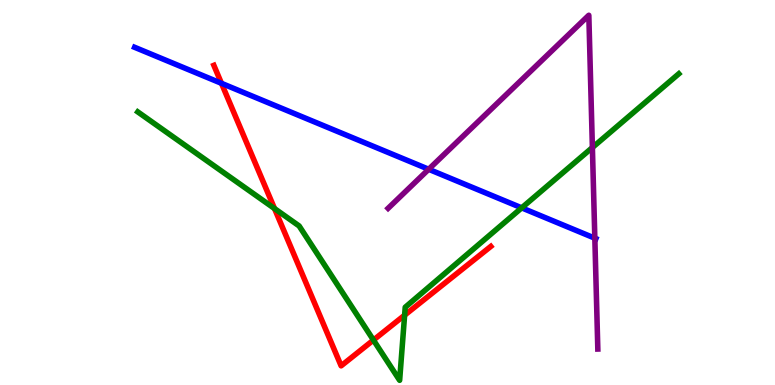[{'lines': ['blue', 'red'], 'intersections': [{'x': 2.86, 'y': 7.84}]}, {'lines': ['green', 'red'], 'intersections': [{'x': 3.54, 'y': 4.58}, {'x': 4.82, 'y': 1.17}, {'x': 5.22, 'y': 1.81}]}, {'lines': ['purple', 'red'], 'intersections': []}, {'lines': ['blue', 'green'], 'intersections': [{'x': 6.73, 'y': 4.6}]}, {'lines': ['blue', 'purple'], 'intersections': [{'x': 5.53, 'y': 5.6}, {'x': 7.68, 'y': 3.81}]}, {'lines': ['green', 'purple'], 'intersections': [{'x': 7.64, 'y': 6.17}]}]